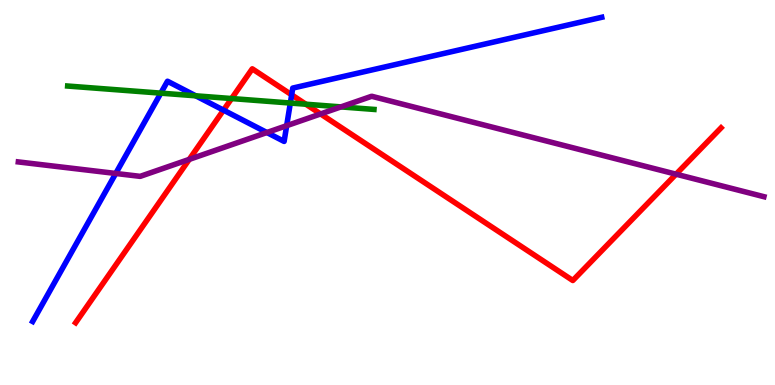[{'lines': ['blue', 'red'], 'intersections': [{'x': 2.88, 'y': 7.14}, {'x': 3.76, 'y': 7.54}]}, {'lines': ['green', 'red'], 'intersections': [{'x': 2.99, 'y': 7.44}, {'x': 3.95, 'y': 7.29}]}, {'lines': ['purple', 'red'], 'intersections': [{'x': 2.44, 'y': 5.86}, {'x': 4.14, 'y': 7.04}, {'x': 8.72, 'y': 5.48}]}, {'lines': ['blue', 'green'], 'intersections': [{'x': 2.08, 'y': 7.58}, {'x': 2.53, 'y': 7.51}, {'x': 3.75, 'y': 7.32}]}, {'lines': ['blue', 'purple'], 'intersections': [{'x': 1.49, 'y': 5.49}, {'x': 3.44, 'y': 6.56}, {'x': 3.7, 'y': 6.74}]}, {'lines': ['green', 'purple'], 'intersections': [{'x': 4.4, 'y': 7.22}]}]